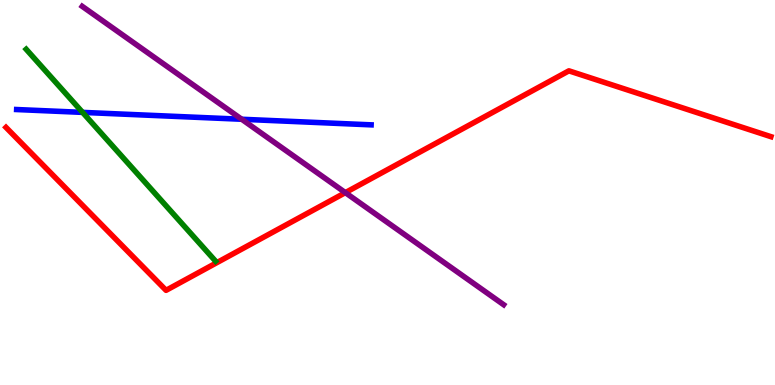[{'lines': ['blue', 'red'], 'intersections': []}, {'lines': ['green', 'red'], 'intersections': []}, {'lines': ['purple', 'red'], 'intersections': [{'x': 4.46, 'y': 5.0}]}, {'lines': ['blue', 'green'], 'intersections': [{'x': 1.07, 'y': 7.08}]}, {'lines': ['blue', 'purple'], 'intersections': [{'x': 3.12, 'y': 6.9}]}, {'lines': ['green', 'purple'], 'intersections': []}]